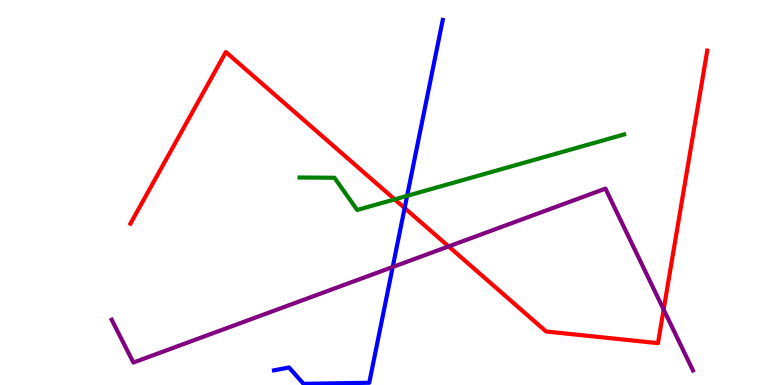[{'lines': ['blue', 'red'], 'intersections': [{'x': 5.22, 'y': 4.6}]}, {'lines': ['green', 'red'], 'intersections': [{'x': 5.09, 'y': 4.82}]}, {'lines': ['purple', 'red'], 'intersections': [{'x': 5.79, 'y': 3.6}, {'x': 8.56, 'y': 1.96}]}, {'lines': ['blue', 'green'], 'intersections': [{'x': 5.25, 'y': 4.91}]}, {'lines': ['blue', 'purple'], 'intersections': [{'x': 5.07, 'y': 3.06}]}, {'lines': ['green', 'purple'], 'intersections': []}]